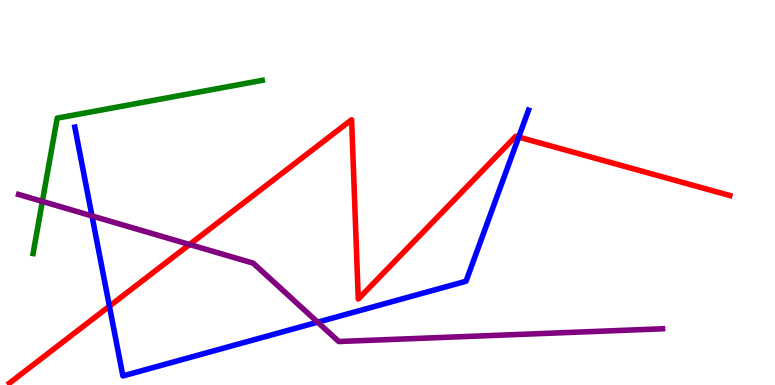[{'lines': ['blue', 'red'], 'intersections': [{'x': 1.41, 'y': 2.05}, {'x': 6.69, 'y': 6.44}]}, {'lines': ['green', 'red'], 'intersections': []}, {'lines': ['purple', 'red'], 'intersections': [{'x': 2.45, 'y': 3.65}]}, {'lines': ['blue', 'green'], 'intersections': []}, {'lines': ['blue', 'purple'], 'intersections': [{'x': 1.19, 'y': 4.39}, {'x': 4.1, 'y': 1.63}]}, {'lines': ['green', 'purple'], 'intersections': [{'x': 0.547, 'y': 4.77}]}]